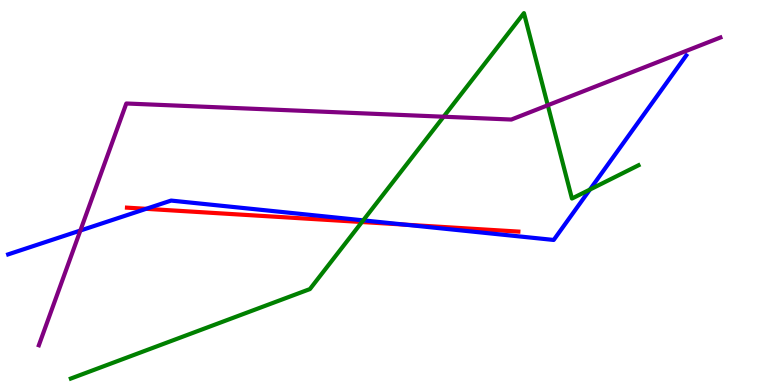[{'lines': ['blue', 'red'], 'intersections': [{'x': 1.89, 'y': 4.58}, {'x': 5.23, 'y': 4.16}]}, {'lines': ['green', 'red'], 'intersections': [{'x': 4.67, 'y': 4.23}]}, {'lines': ['purple', 'red'], 'intersections': []}, {'lines': ['blue', 'green'], 'intersections': [{'x': 4.69, 'y': 4.28}, {'x': 7.61, 'y': 5.08}]}, {'lines': ['blue', 'purple'], 'intersections': [{'x': 1.04, 'y': 4.01}]}, {'lines': ['green', 'purple'], 'intersections': [{'x': 5.72, 'y': 6.97}, {'x': 7.07, 'y': 7.27}]}]